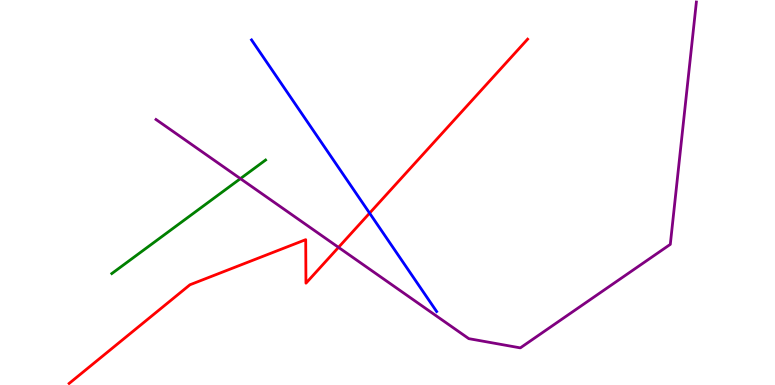[{'lines': ['blue', 'red'], 'intersections': [{'x': 4.77, 'y': 4.46}]}, {'lines': ['green', 'red'], 'intersections': []}, {'lines': ['purple', 'red'], 'intersections': [{'x': 4.37, 'y': 3.57}]}, {'lines': ['blue', 'green'], 'intersections': []}, {'lines': ['blue', 'purple'], 'intersections': []}, {'lines': ['green', 'purple'], 'intersections': [{'x': 3.1, 'y': 5.36}]}]